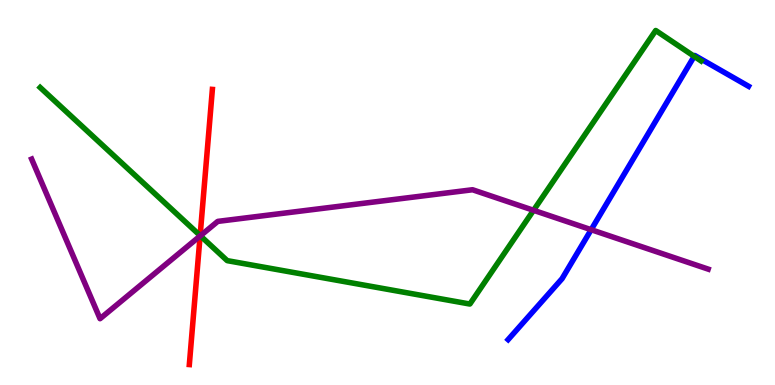[{'lines': ['blue', 'red'], 'intersections': []}, {'lines': ['green', 'red'], 'intersections': [{'x': 2.58, 'y': 3.88}]}, {'lines': ['purple', 'red'], 'intersections': [{'x': 2.58, 'y': 3.87}]}, {'lines': ['blue', 'green'], 'intersections': [{'x': 8.96, 'y': 8.54}]}, {'lines': ['blue', 'purple'], 'intersections': [{'x': 7.63, 'y': 4.03}]}, {'lines': ['green', 'purple'], 'intersections': [{'x': 2.59, 'y': 3.88}, {'x': 6.88, 'y': 4.54}]}]